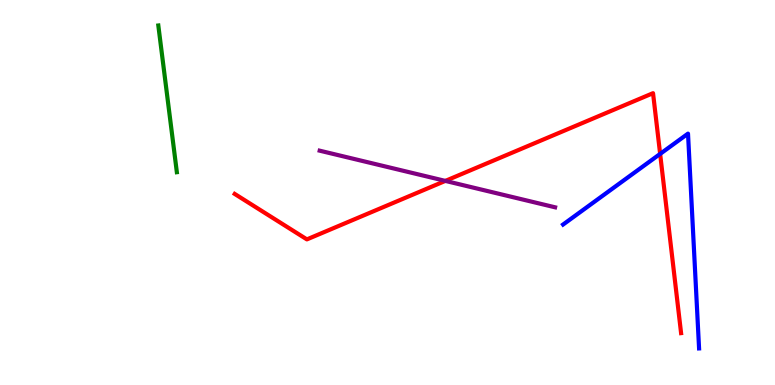[{'lines': ['blue', 'red'], 'intersections': [{'x': 8.52, 'y': 6.0}]}, {'lines': ['green', 'red'], 'intersections': []}, {'lines': ['purple', 'red'], 'intersections': [{'x': 5.75, 'y': 5.3}]}, {'lines': ['blue', 'green'], 'intersections': []}, {'lines': ['blue', 'purple'], 'intersections': []}, {'lines': ['green', 'purple'], 'intersections': []}]